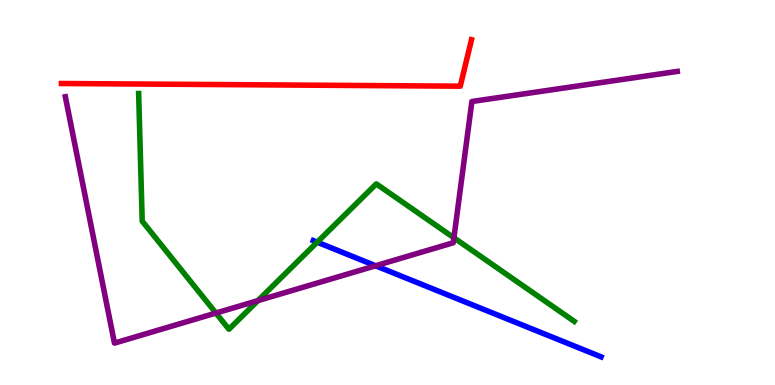[{'lines': ['blue', 'red'], 'intersections': []}, {'lines': ['green', 'red'], 'intersections': []}, {'lines': ['purple', 'red'], 'intersections': []}, {'lines': ['blue', 'green'], 'intersections': [{'x': 4.09, 'y': 3.71}]}, {'lines': ['blue', 'purple'], 'intersections': [{'x': 4.85, 'y': 3.1}]}, {'lines': ['green', 'purple'], 'intersections': [{'x': 2.79, 'y': 1.87}, {'x': 3.33, 'y': 2.19}, {'x': 5.86, 'y': 3.82}]}]